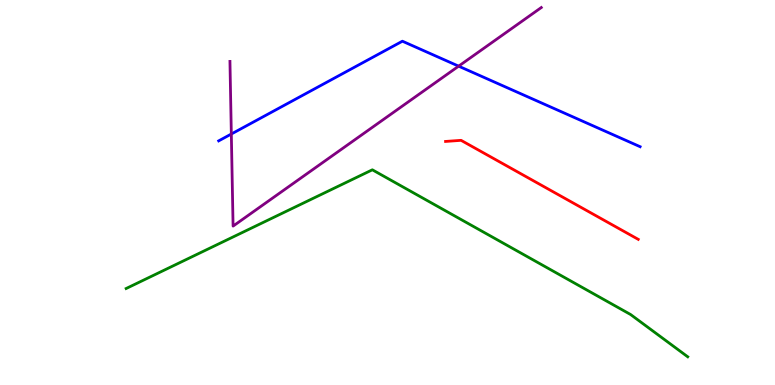[{'lines': ['blue', 'red'], 'intersections': []}, {'lines': ['green', 'red'], 'intersections': []}, {'lines': ['purple', 'red'], 'intersections': []}, {'lines': ['blue', 'green'], 'intersections': []}, {'lines': ['blue', 'purple'], 'intersections': [{'x': 2.98, 'y': 6.52}, {'x': 5.92, 'y': 8.28}]}, {'lines': ['green', 'purple'], 'intersections': []}]